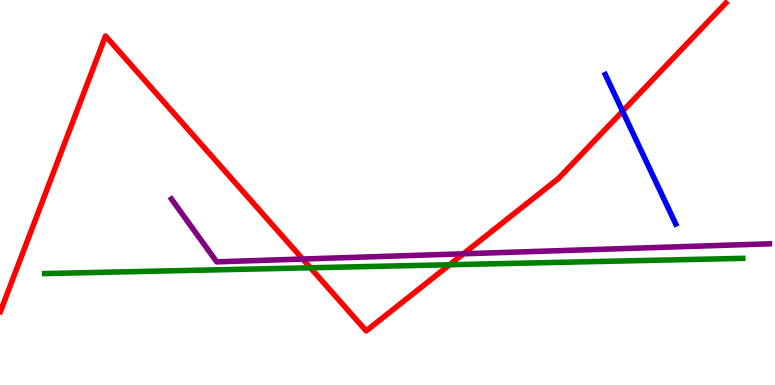[{'lines': ['blue', 'red'], 'intersections': [{'x': 8.03, 'y': 7.11}]}, {'lines': ['green', 'red'], 'intersections': [{'x': 4.01, 'y': 3.04}, {'x': 5.8, 'y': 3.12}]}, {'lines': ['purple', 'red'], 'intersections': [{'x': 3.91, 'y': 3.27}, {'x': 5.98, 'y': 3.41}]}, {'lines': ['blue', 'green'], 'intersections': []}, {'lines': ['blue', 'purple'], 'intersections': []}, {'lines': ['green', 'purple'], 'intersections': []}]